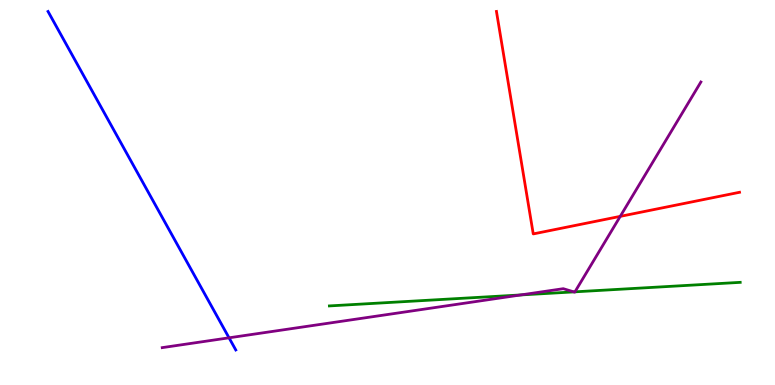[{'lines': ['blue', 'red'], 'intersections': []}, {'lines': ['green', 'red'], 'intersections': []}, {'lines': ['purple', 'red'], 'intersections': [{'x': 8.0, 'y': 4.38}]}, {'lines': ['blue', 'green'], 'intersections': []}, {'lines': ['blue', 'purple'], 'intersections': [{'x': 2.96, 'y': 1.23}]}, {'lines': ['green', 'purple'], 'intersections': [{'x': 6.72, 'y': 2.34}, {'x': 7.4, 'y': 2.42}, {'x': 7.42, 'y': 2.42}]}]